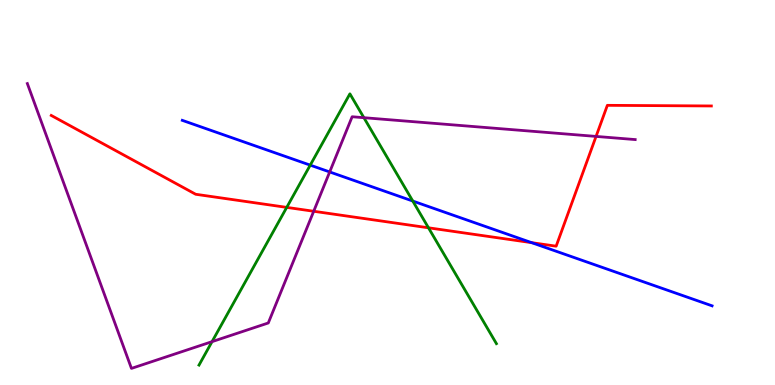[{'lines': ['blue', 'red'], 'intersections': [{'x': 6.86, 'y': 3.7}]}, {'lines': ['green', 'red'], 'intersections': [{'x': 3.7, 'y': 4.61}, {'x': 5.53, 'y': 4.08}]}, {'lines': ['purple', 'red'], 'intersections': [{'x': 4.05, 'y': 4.51}, {'x': 7.69, 'y': 6.46}]}, {'lines': ['blue', 'green'], 'intersections': [{'x': 4.0, 'y': 5.71}, {'x': 5.33, 'y': 4.78}]}, {'lines': ['blue', 'purple'], 'intersections': [{'x': 4.25, 'y': 5.53}]}, {'lines': ['green', 'purple'], 'intersections': [{'x': 2.74, 'y': 1.13}, {'x': 4.7, 'y': 6.94}]}]